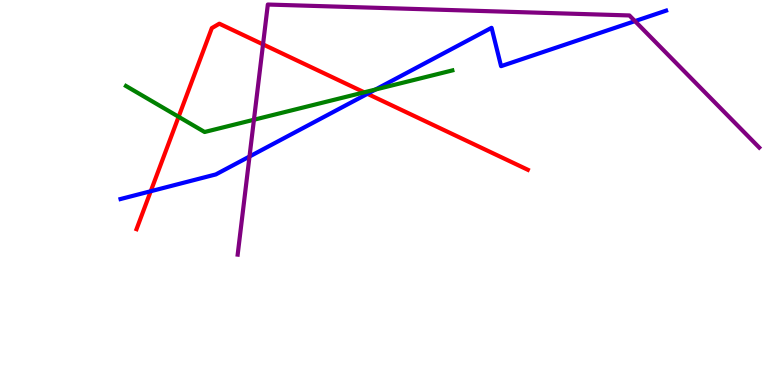[{'lines': ['blue', 'red'], 'intersections': [{'x': 1.94, 'y': 5.03}, {'x': 4.74, 'y': 7.56}]}, {'lines': ['green', 'red'], 'intersections': [{'x': 2.3, 'y': 6.97}, {'x': 4.7, 'y': 7.6}]}, {'lines': ['purple', 'red'], 'intersections': [{'x': 3.39, 'y': 8.85}]}, {'lines': ['blue', 'green'], 'intersections': [{'x': 4.85, 'y': 7.67}]}, {'lines': ['blue', 'purple'], 'intersections': [{'x': 3.22, 'y': 5.93}, {'x': 8.19, 'y': 9.45}]}, {'lines': ['green', 'purple'], 'intersections': [{'x': 3.28, 'y': 6.89}]}]